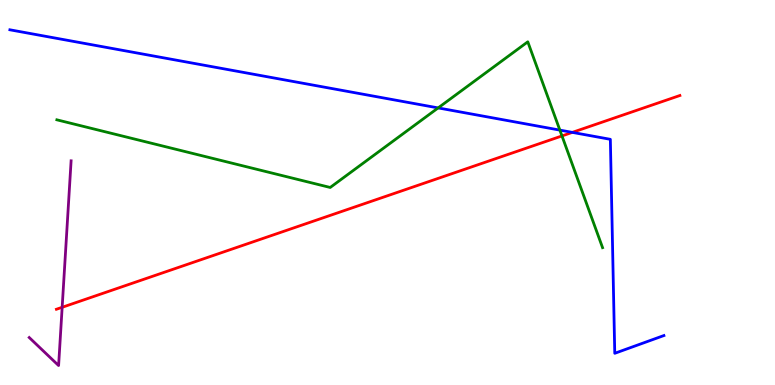[{'lines': ['blue', 'red'], 'intersections': [{'x': 7.38, 'y': 6.56}]}, {'lines': ['green', 'red'], 'intersections': [{'x': 7.25, 'y': 6.47}]}, {'lines': ['purple', 'red'], 'intersections': [{'x': 0.802, 'y': 2.02}]}, {'lines': ['blue', 'green'], 'intersections': [{'x': 5.65, 'y': 7.2}, {'x': 7.22, 'y': 6.62}]}, {'lines': ['blue', 'purple'], 'intersections': []}, {'lines': ['green', 'purple'], 'intersections': []}]